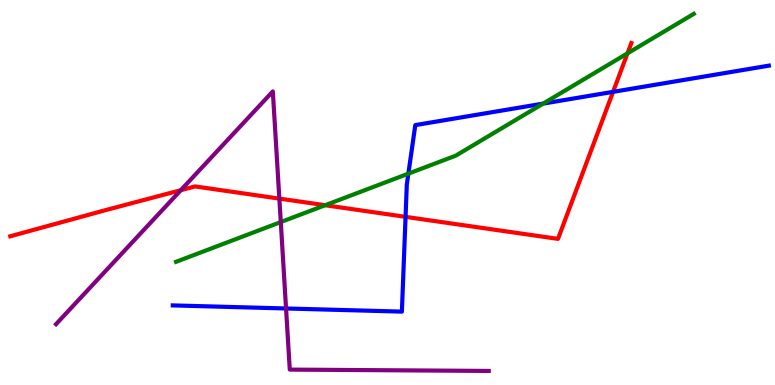[{'lines': ['blue', 'red'], 'intersections': [{'x': 5.23, 'y': 4.37}, {'x': 7.91, 'y': 7.61}]}, {'lines': ['green', 'red'], 'intersections': [{'x': 4.2, 'y': 4.67}, {'x': 8.1, 'y': 8.61}]}, {'lines': ['purple', 'red'], 'intersections': [{'x': 2.33, 'y': 5.06}, {'x': 3.6, 'y': 4.84}]}, {'lines': ['blue', 'green'], 'intersections': [{'x': 5.27, 'y': 5.49}, {'x': 7.01, 'y': 7.31}]}, {'lines': ['blue', 'purple'], 'intersections': [{'x': 3.69, 'y': 1.99}]}, {'lines': ['green', 'purple'], 'intersections': [{'x': 3.62, 'y': 4.23}]}]